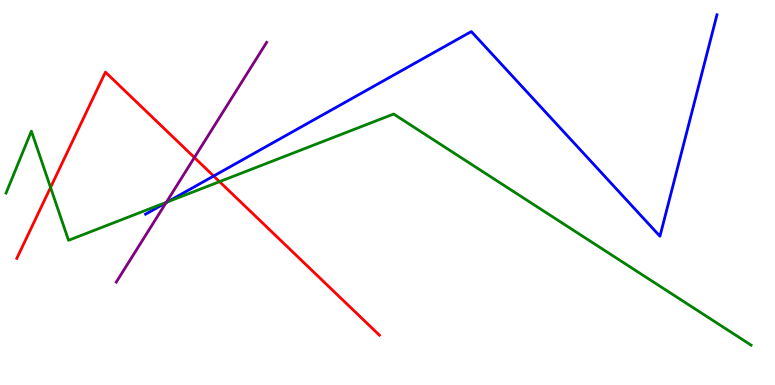[{'lines': ['blue', 'red'], 'intersections': [{'x': 2.76, 'y': 5.43}]}, {'lines': ['green', 'red'], 'intersections': [{'x': 0.652, 'y': 5.13}, {'x': 2.83, 'y': 5.28}]}, {'lines': ['purple', 'red'], 'intersections': [{'x': 2.51, 'y': 5.91}]}, {'lines': ['blue', 'green'], 'intersections': [{'x': 2.16, 'y': 4.76}]}, {'lines': ['blue', 'purple'], 'intersections': [{'x': 2.14, 'y': 4.74}]}, {'lines': ['green', 'purple'], 'intersections': [{'x': 2.15, 'y': 4.74}]}]